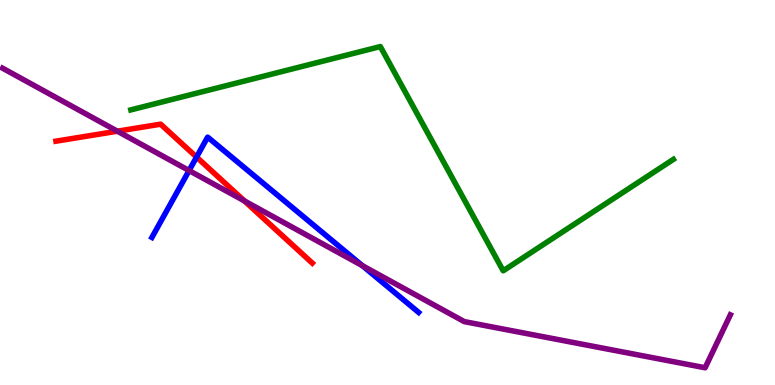[{'lines': ['blue', 'red'], 'intersections': [{'x': 2.54, 'y': 5.92}]}, {'lines': ['green', 'red'], 'intersections': []}, {'lines': ['purple', 'red'], 'intersections': [{'x': 1.51, 'y': 6.59}, {'x': 3.15, 'y': 4.78}]}, {'lines': ['blue', 'green'], 'intersections': []}, {'lines': ['blue', 'purple'], 'intersections': [{'x': 2.44, 'y': 5.57}, {'x': 4.68, 'y': 3.1}]}, {'lines': ['green', 'purple'], 'intersections': []}]